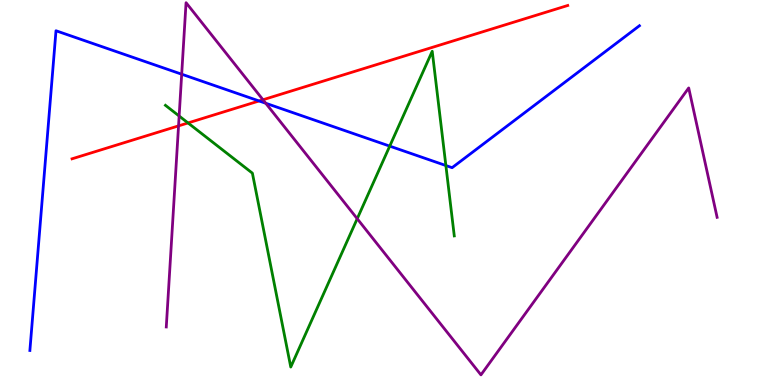[{'lines': ['blue', 'red'], 'intersections': [{'x': 3.34, 'y': 7.38}]}, {'lines': ['green', 'red'], 'intersections': [{'x': 2.43, 'y': 6.81}]}, {'lines': ['purple', 'red'], 'intersections': [{'x': 2.3, 'y': 6.73}, {'x': 3.39, 'y': 7.41}]}, {'lines': ['blue', 'green'], 'intersections': [{'x': 5.03, 'y': 6.2}, {'x': 5.75, 'y': 5.7}]}, {'lines': ['blue', 'purple'], 'intersections': [{'x': 2.34, 'y': 8.07}, {'x': 3.43, 'y': 7.32}]}, {'lines': ['green', 'purple'], 'intersections': [{'x': 2.31, 'y': 6.99}, {'x': 4.61, 'y': 4.32}]}]